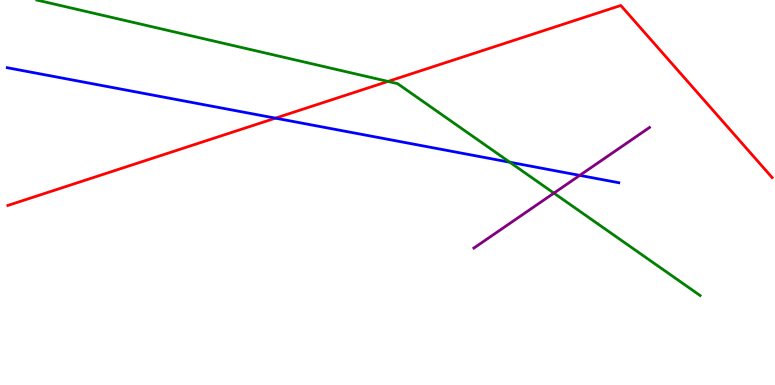[{'lines': ['blue', 'red'], 'intersections': [{'x': 3.55, 'y': 6.93}]}, {'lines': ['green', 'red'], 'intersections': [{'x': 5.01, 'y': 7.89}]}, {'lines': ['purple', 'red'], 'intersections': []}, {'lines': ['blue', 'green'], 'intersections': [{'x': 6.58, 'y': 5.79}]}, {'lines': ['blue', 'purple'], 'intersections': [{'x': 7.48, 'y': 5.44}]}, {'lines': ['green', 'purple'], 'intersections': [{'x': 7.15, 'y': 4.98}]}]